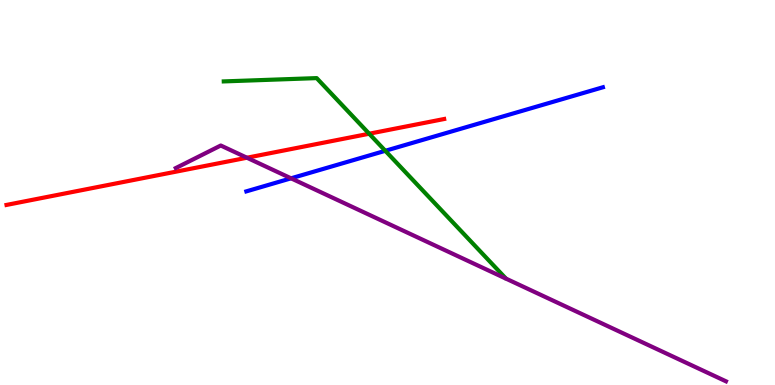[{'lines': ['blue', 'red'], 'intersections': []}, {'lines': ['green', 'red'], 'intersections': [{'x': 4.76, 'y': 6.53}]}, {'lines': ['purple', 'red'], 'intersections': [{'x': 3.19, 'y': 5.9}]}, {'lines': ['blue', 'green'], 'intersections': [{'x': 4.97, 'y': 6.08}]}, {'lines': ['blue', 'purple'], 'intersections': [{'x': 3.76, 'y': 5.37}]}, {'lines': ['green', 'purple'], 'intersections': []}]